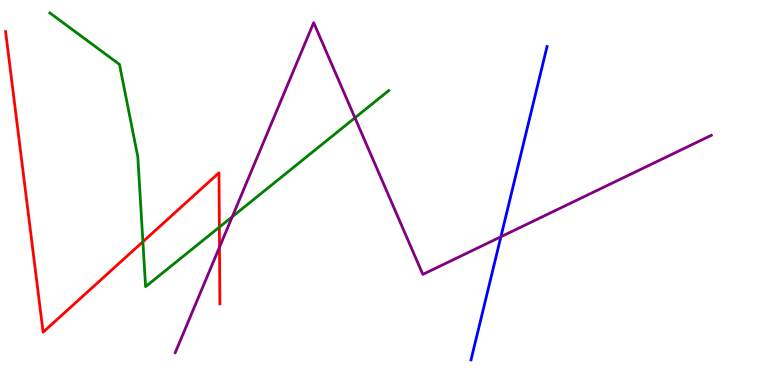[{'lines': ['blue', 'red'], 'intersections': []}, {'lines': ['green', 'red'], 'intersections': [{'x': 1.84, 'y': 3.72}, {'x': 2.83, 'y': 4.1}]}, {'lines': ['purple', 'red'], 'intersections': [{'x': 2.83, 'y': 3.58}]}, {'lines': ['blue', 'green'], 'intersections': []}, {'lines': ['blue', 'purple'], 'intersections': [{'x': 6.46, 'y': 3.85}]}, {'lines': ['green', 'purple'], 'intersections': [{'x': 3.0, 'y': 4.37}, {'x': 4.58, 'y': 6.94}]}]